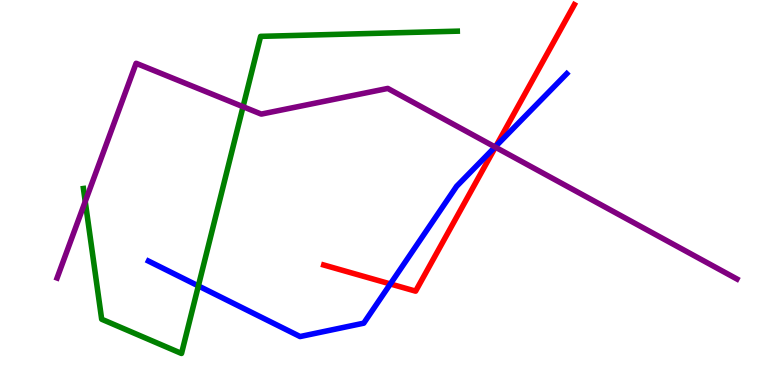[{'lines': ['blue', 'red'], 'intersections': [{'x': 5.04, 'y': 2.62}, {'x': 6.4, 'y': 6.21}]}, {'lines': ['green', 'red'], 'intersections': []}, {'lines': ['purple', 'red'], 'intersections': [{'x': 6.39, 'y': 6.18}]}, {'lines': ['blue', 'green'], 'intersections': [{'x': 2.56, 'y': 2.57}]}, {'lines': ['blue', 'purple'], 'intersections': [{'x': 6.39, 'y': 6.18}]}, {'lines': ['green', 'purple'], 'intersections': [{'x': 1.1, 'y': 4.77}, {'x': 3.14, 'y': 7.23}]}]